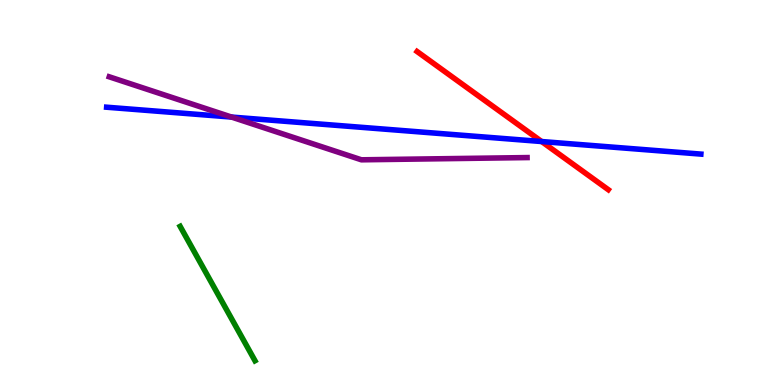[{'lines': ['blue', 'red'], 'intersections': [{'x': 6.99, 'y': 6.32}]}, {'lines': ['green', 'red'], 'intersections': []}, {'lines': ['purple', 'red'], 'intersections': []}, {'lines': ['blue', 'green'], 'intersections': []}, {'lines': ['blue', 'purple'], 'intersections': [{'x': 2.99, 'y': 6.96}]}, {'lines': ['green', 'purple'], 'intersections': []}]